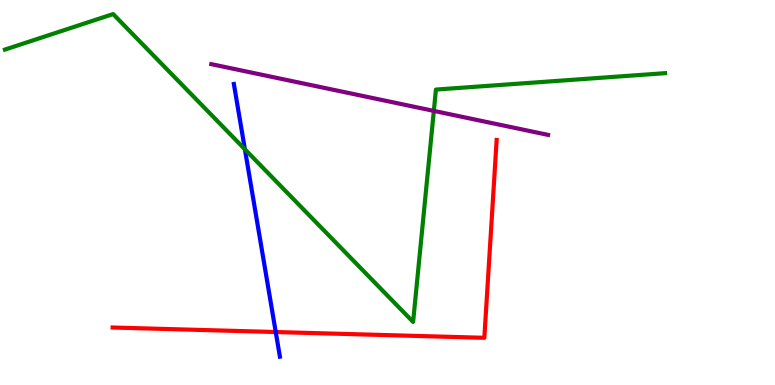[{'lines': ['blue', 'red'], 'intersections': [{'x': 3.56, 'y': 1.38}]}, {'lines': ['green', 'red'], 'intersections': []}, {'lines': ['purple', 'red'], 'intersections': []}, {'lines': ['blue', 'green'], 'intersections': [{'x': 3.16, 'y': 6.12}]}, {'lines': ['blue', 'purple'], 'intersections': []}, {'lines': ['green', 'purple'], 'intersections': [{'x': 5.6, 'y': 7.12}]}]